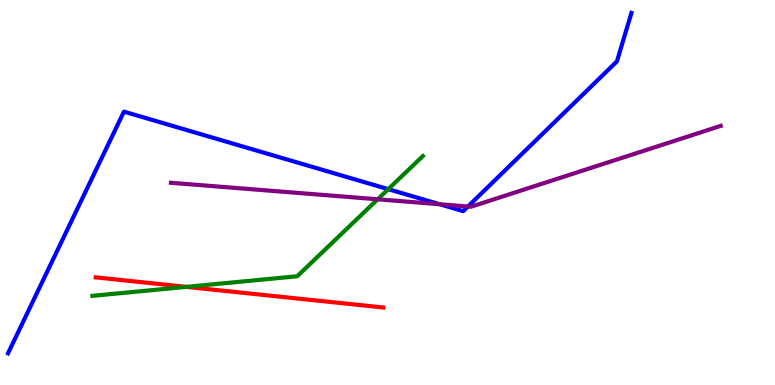[{'lines': ['blue', 'red'], 'intersections': []}, {'lines': ['green', 'red'], 'intersections': [{'x': 2.4, 'y': 2.55}]}, {'lines': ['purple', 'red'], 'intersections': []}, {'lines': ['blue', 'green'], 'intersections': [{'x': 5.01, 'y': 5.09}]}, {'lines': ['blue', 'purple'], 'intersections': [{'x': 5.67, 'y': 4.69}, {'x': 6.04, 'y': 4.64}]}, {'lines': ['green', 'purple'], 'intersections': [{'x': 4.87, 'y': 4.82}]}]